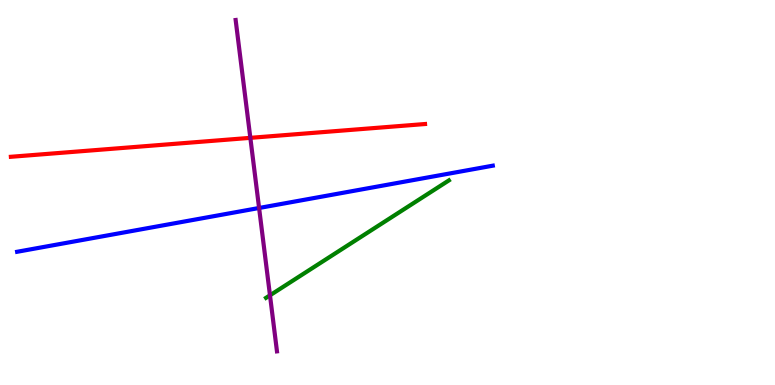[{'lines': ['blue', 'red'], 'intersections': []}, {'lines': ['green', 'red'], 'intersections': []}, {'lines': ['purple', 'red'], 'intersections': [{'x': 3.23, 'y': 6.42}]}, {'lines': ['blue', 'green'], 'intersections': []}, {'lines': ['blue', 'purple'], 'intersections': [{'x': 3.34, 'y': 4.6}]}, {'lines': ['green', 'purple'], 'intersections': [{'x': 3.48, 'y': 2.33}]}]